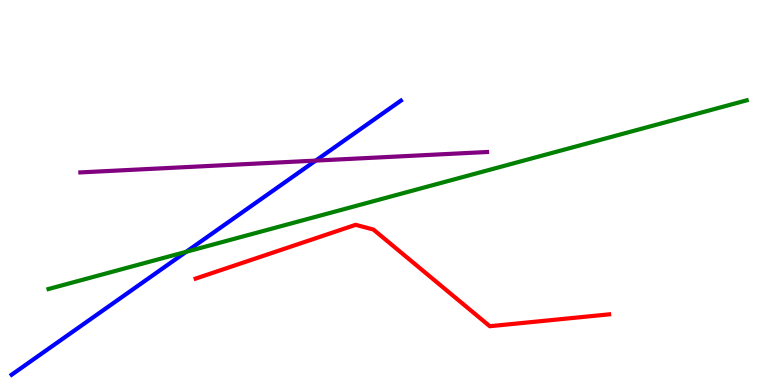[{'lines': ['blue', 'red'], 'intersections': []}, {'lines': ['green', 'red'], 'intersections': []}, {'lines': ['purple', 'red'], 'intersections': []}, {'lines': ['blue', 'green'], 'intersections': [{'x': 2.4, 'y': 3.46}]}, {'lines': ['blue', 'purple'], 'intersections': [{'x': 4.07, 'y': 5.83}]}, {'lines': ['green', 'purple'], 'intersections': []}]